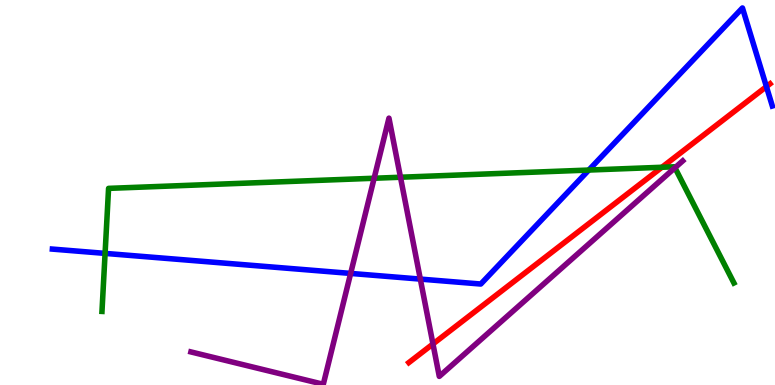[{'lines': ['blue', 'red'], 'intersections': [{'x': 9.89, 'y': 7.75}]}, {'lines': ['green', 'red'], 'intersections': [{'x': 8.54, 'y': 5.66}]}, {'lines': ['purple', 'red'], 'intersections': [{'x': 5.59, 'y': 1.07}]}, {'lines': ['blue', 'green'], 'intersections': [{'x': 1.36, 'y': 3.42}, {'x': 7.6, 'y': 5.58}]}, {'lines': ['blue', 'purple'], 'intersections': [{'x': 4.52, 'y': 2.9}, {'x': 5.42, 'y': 2.75}]}, {'lines': ['green', 'purple'], 'intersections': [{'x': 4.83, 'y': 5.37}, {'x': 5.17, 'y': 5.4}, {'x': 8.71, 'y': 5.64}]}]